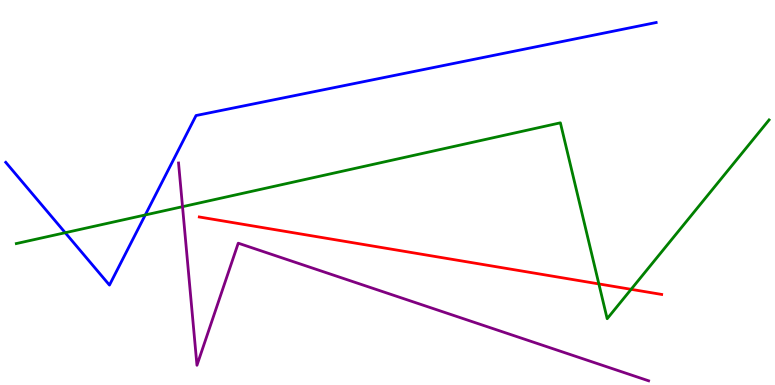[{'lines': ['blue', 'red'], 'intersections': []}, {'lines': ['green', 'red'], 'intersections': [{'x': 7.73, 'y': 2.63}, {'x': 8.14, 'y': 2.49}]}, {'lines': ['purple', 'red'], 'intersections': []}, {'lines': ['blue', 'green'], 'intersections': [{'x': 0.842, 'y': 3.96}, {'x': 1.87, 'y': 4.42}]}, {'lines': ['blue', 'purple'], 'intersections': []}, {'lines': ['green', 'purple'], 'intersections': [{'x': 2.36, 'y': 4.63}]}]